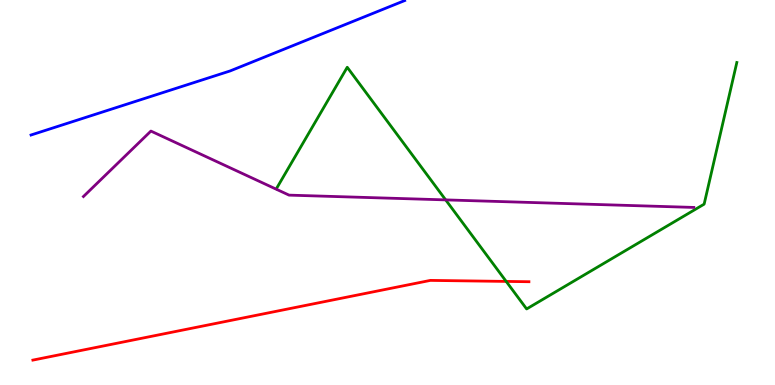[{'lines': ['blue', 'red'], 'intersections': []}, {'lines': ['green', 'red'], 'intersections': [{'x': 6.53, 'y': 2.69}]}, {'lines': ['purple', 'red'], 'intersections': []}, {'lines': ['blue', 'green'], 'intersections': []}, {'lines': ['blue', 'purple'], 'intersections': []}, {'lines': ['green', 'purple'], 'intersections': [{'x': 5.75, 'y': 4.81}]}]